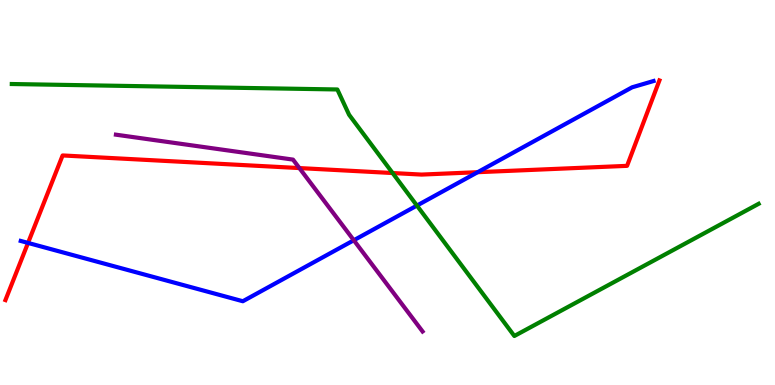[{'lines': ['blue', 'red'], 'intersections': [{'x': 0.362, 'y': 3.69}, {'x': 6.16, 'y': 5.53}]}, {'lines': ['green', 'red'], 'intersections': [{'x': 5.07, 'y': 5.51}]}, {'lines': ['purple', 'red'], 'intersections': [{'x': 3.86, 'y': 5.63}]}, {'lines': ['blue', 'green'], 'intersections': [{'x': 5.38, 'y': 4.66}]}, {'lines': ['blue', 'purple'], 'intersections': [{'x': 4.57, 'y': 3.76}]}, {'lines': ['green', 'purple'], 'intersections': []}]